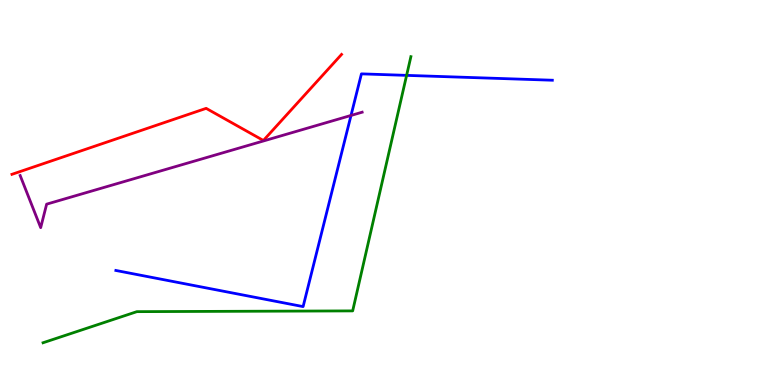[{'lines': ['blue', 'red'], 'intersections': []}, {'lines': ['green', 'red'], 'intersections': []}, {'lines': ['purple', 'red'], 'intersections': []}, {'lines': ['blue', 'green'], 'intersections': [{'x': 5.25, 'y': 8.04}]}, {'lines': ['blue', 'purple'], 'intersections': [{'x': 4.53, 'y': 7.0}]}, {'lines': ['green', 'purple'], 'intersections': []}]